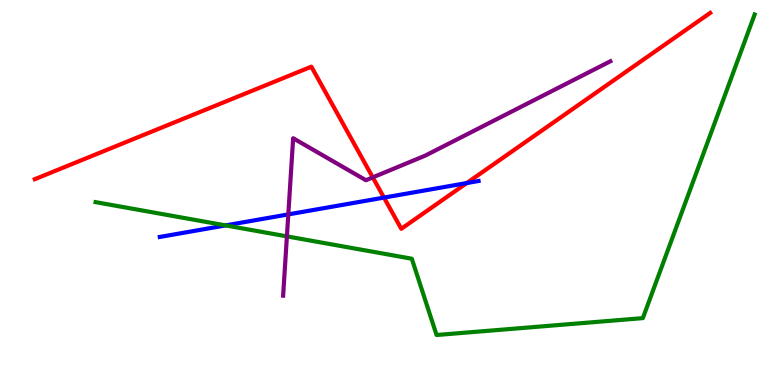[{'lines': ['blue', 'red'], 'intersections': [{'x': 4.95, 'y': 4.87}, {'x': 6.02, 'y': 5.24}]}, {'lines': ['green', 'red'], 'intersections': []}, {'lines': ['purple', 'red'], 'intersections': [{'x': 4.81, 'y': 5.39}]}, {'lines': ['blue', 'green'], 'intersections': [{'x': 2.91, 'y': 4.15}]}, {'lines': ['blue', 'purple'], 'intersections': [{'x': 3.72, 'y': 4.43}]}, {'lines': ['green', 'purple'], 'intersections': [{'x': 3.7, 'y': 3.86}]}]